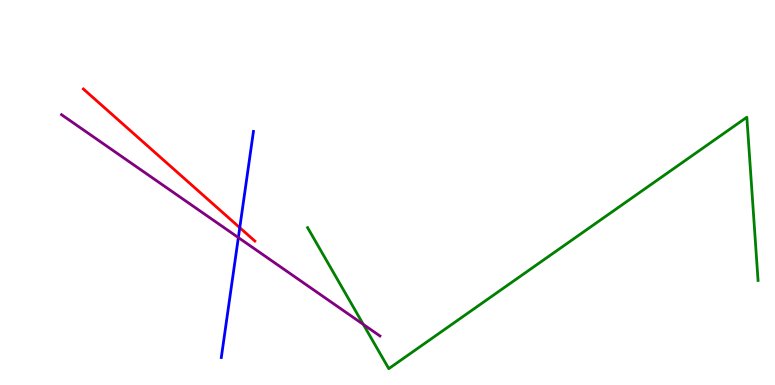[{'lines': ['blue', 'red'], 'intersections': [{'x': 3.09, 'y': 4.09}]}, {'lines': ['green', 'red'], 'intersections': []}, {'lines': ['purple', 'red'], 'intersections': []}, {'lines': ['blue', 'green'], 'intersections': []}, {'lines': ['blue', 'purple'], 'intersections': [{'x': 3.08, 'y': 3.83}]}, {'lines': ['green', 'purple'], 'intersections': [{'x': 4.69, 'y': 1.57}]}]